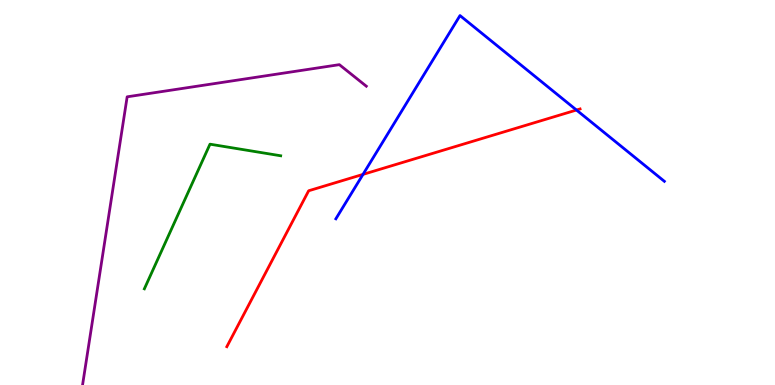[{'lines': ['blue', 'red'], 'intersections': [{'x': 4.68, 'y': 5.47}, {'x': 7.44, 'y': 7.14}]}, {'lines': ['green', 'red'], 'intersections': []}, {'lines': ['purple', 'red'], 'intersections': []}, {'lines': ['blue', 'green'], 'intersections': []}, {'lines': ['blue', 'purple'], 'intersections': []}, {'lines': ['green', 'purple'], 'intersections': []}]